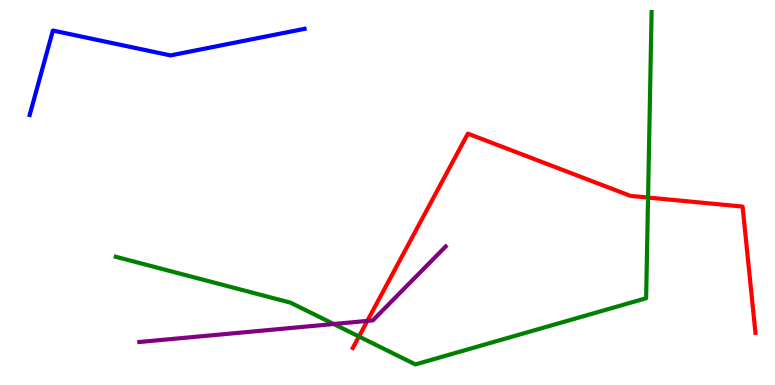[{'lines': ['blue', 'red'], 'intersections': []}, {'lines': ['green', 'red'], 'intersections': [{'x': 4.63, 'y': 1.26}, {'x': 8.36, 'y': 4.87}]}, {'lines': ['purple', 'red'], 'intersections': [{'x': 4.74, 'y': 1.66}]}, {'lines': ['blue', 'green'], 'intersections': []}, {'lines': ['blue', 'purple'], 'intersections': []}, {'lines': ['green', 'purple'], 'intersections': [{'x': 4.31, 'y': 1.58}]}]